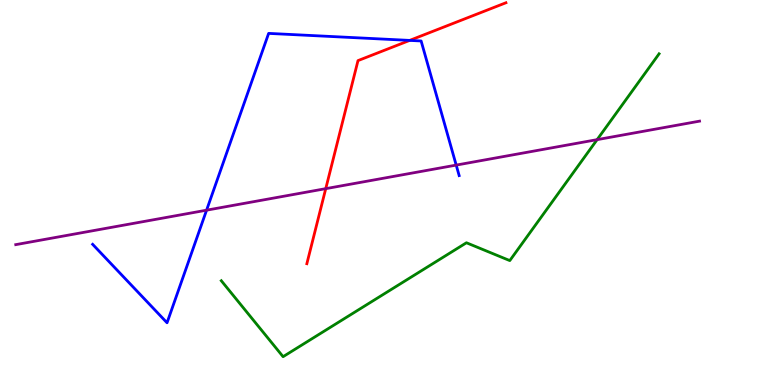[{'lines': ['blue', 'red'], 'intersections': [{'x': 5.29, 'y': 8.95}]}, {'lines': ['green', 'red'], 'intersections': []}, {'lines': ['purple', 'red'], 'intersections': [{'x': 4.2, 'y': 5.1}]}, {'lines': ['blue', 'green'], 'intersections': []}, {'lines': ['blue', 'purple'], 'intersections': [{'x': 2.67, 'y': 4.54}, {'x': 5.89, 'y': 5.71}]}, {'lines': ['green', 'purple'], 'intersections': [{'x': 7.7, 'y': 6.37}]}]